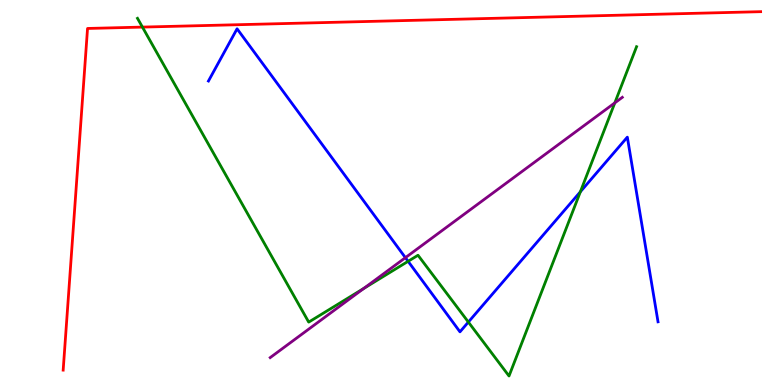[{'lines': ['blue', 'red'], 'intersections': []}, {'lines': ['green', 'red'], 'intersections': [{'x': 1.84, 'y': 9.3}]}, {'lines': ['purple', 'red'], 'intersections': []}, {'lines': ['blue', 'green'], 'intersections': [{'x': 5.27, 'y': 3.21}, {'x': 6.04, 'y': 1.63}, {'x': 7.49, 'y': 5.02}]}, {'lines': ['blue', 'purple'], 'intersections': [{'x': 5.23, 'y': 3.31}]}, {'lines': ['green', 'purple'], 'intersections': [{'x': 4.69, 'y': 2.51}, {'x': 7.93, 'y': 7.33}]}]